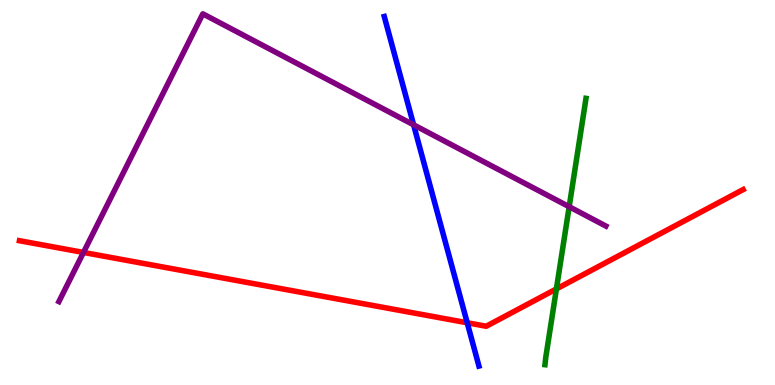[{'lines': ['blue', 'red'], 'intersections': [{'x': 6.03, 'y': 1.62}]}, {'lines': ['green', 'red'], 'intersections': [{'x': 7.18, 'y': 2.5}]}, {'lines': ['purple', 'red'], 'intersections': [{'x': 1.08, 'y': 3.44}]}, {'lines': ['blue', 'green'], 'intersections': []}, {'lines': ['blue', 'purple'], 'intersections': [{'x': 5.34, 'y': 6.76}]}, {'lines': ['green', 'purple'], 'intersections': [{'x': 7.34, 'y': 4.63}]}]